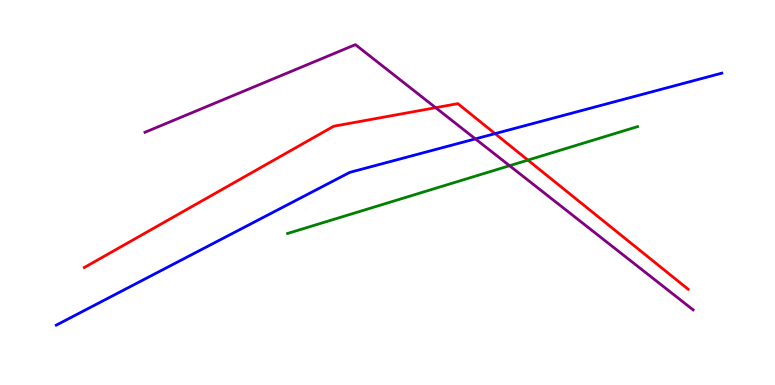[{'lines': ['blue', 'red'], 'intersections': [{'x': 6.39, 'y': 6.53}]}, {'lines': ['green', 'red'], 'intersections': [{'x': 6.81, 'y': 5.84}]}, {'lines': ['purple', 'red'], 'intersections': [{'x': 5.62, 'y': 7.2}]}, {'lines': ['blue', 'green'], 'intersections': []}, {'lines': ['blue', 'purple'], 'intersections': [{'x': 6.13, 'y': 6.39}]}, {'lines': ['green', 'purple'], 'intersections': [{'x': 6.57, 'y': 5.7}]}]